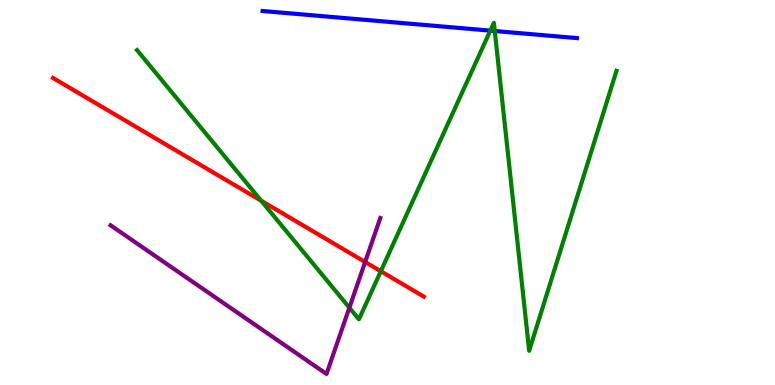[{'lines': ['blue', 'red'], 'intersections': []}, {'lines': ['green', 'red'], 'intersections': [{'x': 3.37, 'y': 4.79}, {'x': 4.91, 'y': 2.95}]}, {'lines': ['purple', 'red'], 'intersections': [{'x': 4.71, 'y': 3.19}]}, {'lines': ['blue', 'green'], 'intersections': [{'x': 6.33, 'y': 9.2}, {'x': 6.38, 'y': 9.19}]}, {'lines': ['blue', 'purple'], 'intersections': []}, {'lines': ['green', 'purple'], 'intersections': [{'x': 4.51, 'y': 2.01}]}]